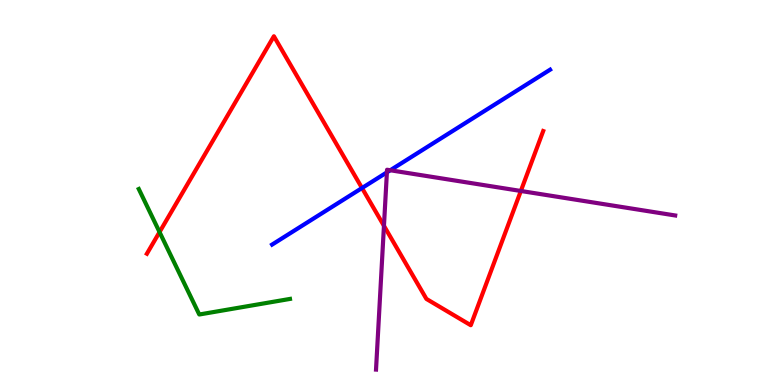[{'lines': ['blue', 'red'], 'intersections': [{'x': 4.67, 'y': 5.12}]}, {'lines': ['green', 'red'], 'intersections': [{'x': 2.06, 'y': 3.97}]}, {'lines': ['purple', 'red'], 'intersections': [{'x': 4.95, 'y': 4.13}, {'x': 6.72, 'y': 5.04}]}, {'lines': ['blue', 'green'], 'intersections': []}, {'lines': ['blue', 'purple'], 'intersections': [{'x': 4.99, 'y': 5.52}, {'x': 5.04, 'y': 5.58}]}, {'lines': ['green', 'purple'], 'intersections': []}]